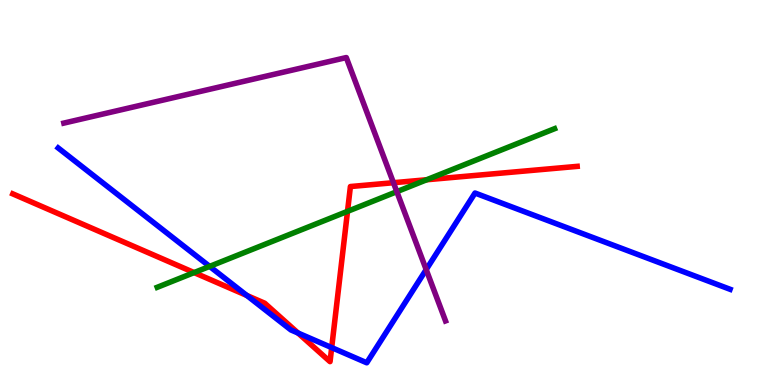[{'lines': ['blue', 'red'], 'intersections': [{'x': 3.18, 'y': 2.33}, {'x': 3.85, 'y': 1.35}, {'x': 4.28, 'y': 0.972}]}, {'lines': ['green', 'red'], 'intersections': [{'x': 2.5, 'y': 2.92}, {'x': 4.48, 'y': 4.51}, {'x': 5.51, 'y': 5.33}]}, {'lines': ['purple', 'red'], 'intersections': [{'x': 5.08, 'y': 5.25}]}, {'lines': ['blue', 'green'], 'intersections': [{'x': 2.7, 'y': 3.08}]}, {'lines': ['blue', 'purple'], 'intersections': [{'x': 5.5, 'y': 3.0}]}, {'lines': ['green', 'purple'], 'intersections': [{'x': 5.12, 'y': 5.02}]}]